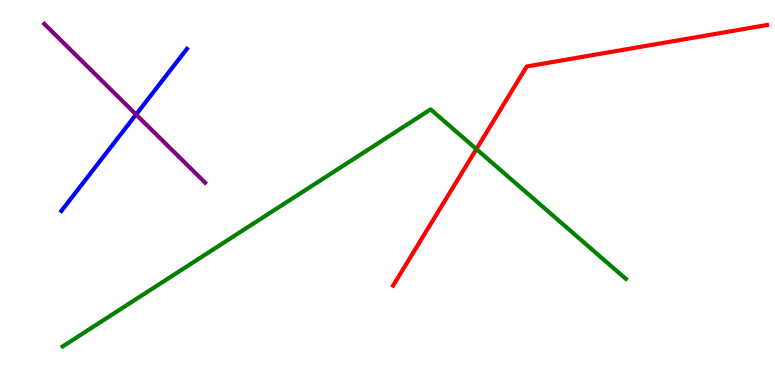[{'lines': ['blue', 'red'], 'intersections': []}, {'lines': ['green', 'red'], 'intersections': [{'x': 6.15, 'y': 6.13}]}, {'lines': ['purple', 'red'], 'intersections': []}, {'lines': ['blue', 'green'], 'intersections': []}, {'lines': ['blue', 'purple'], 'intersections': [{'x': 1.76, 'y': 7.03}]}, {'lines': ['green', 'purple'], 'intersections': []}]